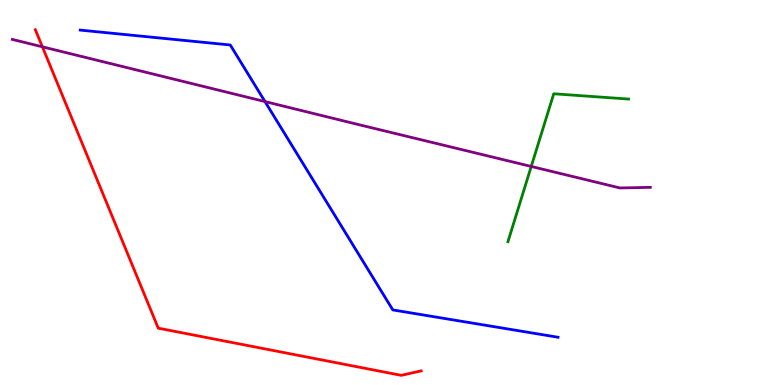[{'lines': ['blue', 'red'], 'intersections': []}, {'lines': ['green', 'red'], 'intersections': []}, {'lines': ['purple', 'red'], 'intersections': [{'x': 0.547, 'y': 8.78}]}, {'lines': ['blue', 'green'], 'intersections': []}, {'lines': ['blue', 'purple'], 'intersections': [{'x': 3.42, 'y': 7.36}]}, {'lines': ['green', 'purple'], 'intersections': [{'x': 6.85, 'y': 5.68}]}]